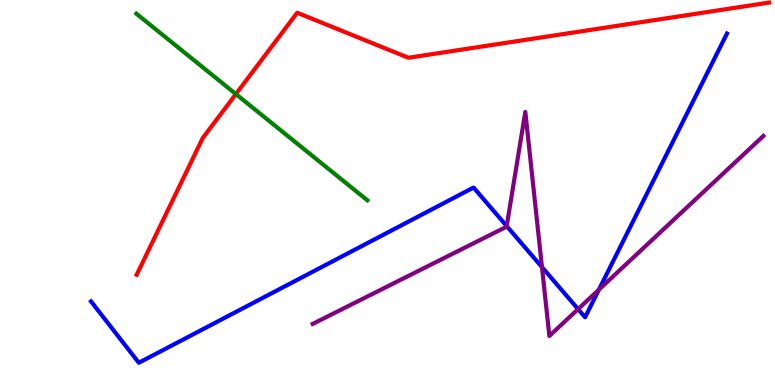[{'lines': ['blue', 'red'], 'intersections': []}, {'lines': ['green', 'red'], 'intersections': [{'x': 3.04, 'y': 7.56}]}, {'lines': ['purple', 'red'], 'intersections': []}, {'lines': ['blue', 'green'], 'intersections': []}, {'lines': ['blue', 'purple'], 'intersections': [{'x': 6.54, 'y': 4.13}, {'x': 6.99, 'y': 3.06}, {'x': 7.46, 'y': 1.97}, {'x': 7.73, 'y': 2.48}]}, {'lines': ['green', 'purple'], 'intersections': []}]